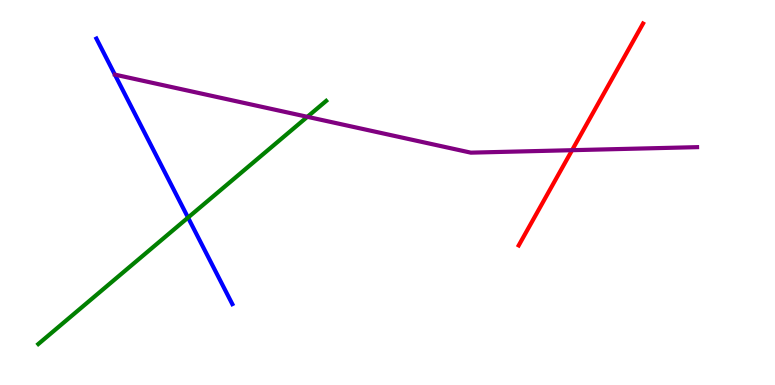[{'lines': ['blue', 'red'], 'intersections': []}, {'lines': ['green', 'red'], 'intersections': []}, {'lines': ['purple', 'red'], 'intersections': [{'x': 7.38, 'y': 6.1}]}, {'lines': ['blue', 'green'], 'intersections': [{'x': 2.43, 'y': 4.35}]}, {'lines': ['blue', 'purple'], 'intersections': []}, {'lines': ['green', 'purple'], 'intersections': [{'x': 3.97, 'y': 6.97}]}]